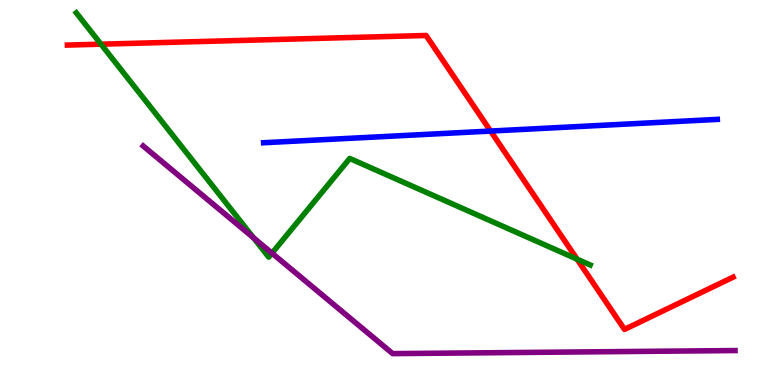[{'lines': ['blue', 'red'], 'intersections': [{'x': 6.33, 'y': 6.6}]}, {'lines': ['green', 'red'], 'intersections': [{'x': 1.3, 'y': 8.85}, {'x': 7.45, 'y': 3.27}]}, {'lines': ['purple', 'red'], 'intersections': []}, {'lines': ['blue', 'green'], 'intersections': []}, {'lines': ['blue', 'purple'], 'intersections': []}, {'lines': ['green', 'purple'], 'intersections': [{'x': 3.27, 'y': 3.82}, {'x': 3.51, 'y': 3.42}]}]